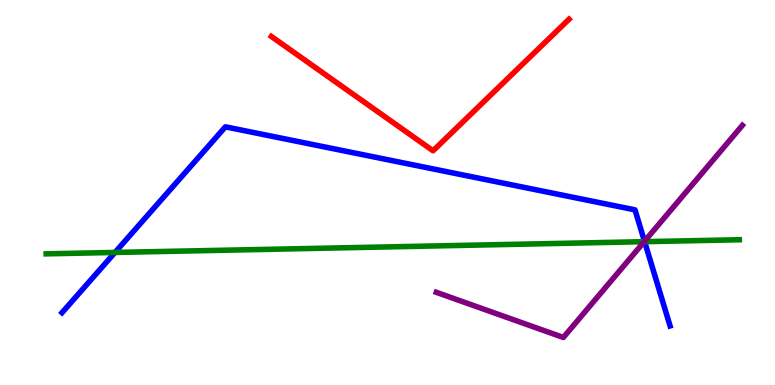[{'lines': ['blue', 'red'], 'intersections': []}, {'lines': ['green', 'red'], 'intersections': []}, {'lines': ['purple', 'red'], 'intersections': []}, {'lines': ['blue', 'green'], 'intersections': [{'x': 1.48, 'y': 3.44}, {'x': 8.32, 'y': 3.72}]}, {'lines': ['blue', 'purple'], 'intersections': [{'x': 8.32, 'y': 3.73}]}, {'lines': ['green', 'purple'], 'intersections': [{'x': 8.31, 'y': 3.72}]}]